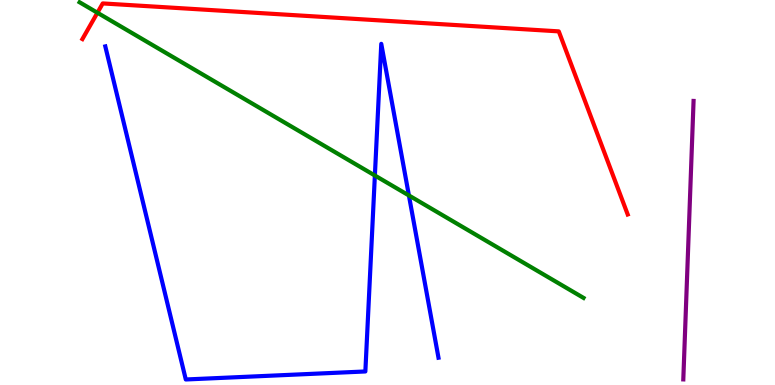[{'lines': ['blue', 'red'], 'intersections': []}, {'lines': ['green', 'red'], 'intersections': [{'x': 1.26, 'y': 9.67}]}, {'lines': ['purple', 'red'], 'intersections': []}, {'lines': ['blue', 'green'], 'intersections': [{'x': 4.84, 'y': 5.44}, {'x': 5.28, 'y': 4.92}]}, {'lines': ['blue', 'purple'], 'intersections': []}, {'lines': ['green', 'purple'], 'intersections': []}]